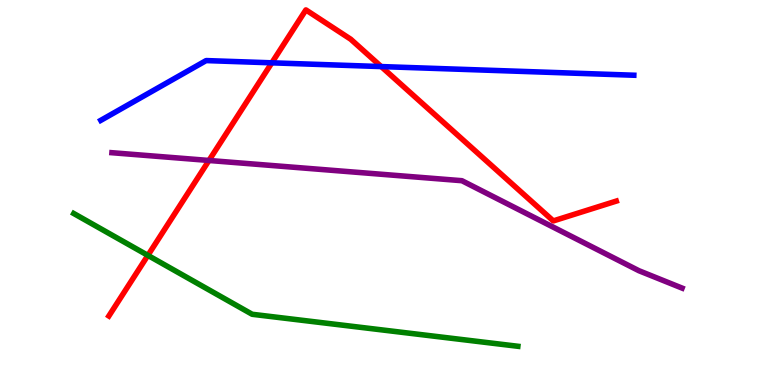[{'lines': ['blue', 'red'], 'intersections': [{'x': 3.51, 'y': 8.37}, {'x': 4.92, 'y': 8.27}]}, {'lines': ['green', 'red'], 'intersections': [{'x': 1.91, 'y': 3.37}]}, {'lines': ['purple', 'red'], 'intersections': [{'x': 2.7, 'y': 5.83}]}, {'lines': ['blue', 'green'], 'intersections': []}, {'lines': ['blue', 'purple'], 'intersections': []}, {'lines': ['green', 'purple'], 'intersections': []}]